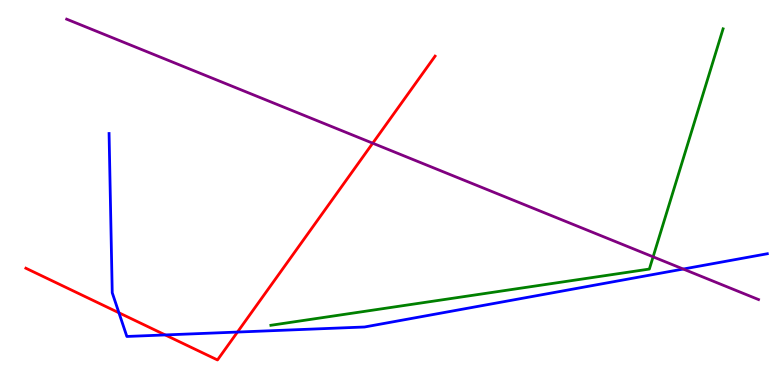[{'lines': ['blue', 'red'], 'intersections': [{'x': 1.53, 'y': 1.88}, {'x': 2.13, 'y': 1.3}, {'x': 3.06, 'y': 1.38}]}, {'lines': ['green', 'red'], 'intersections': []}, {'lines': ['purple', 'red'], 'intersections': [{'x': 4.81, 'y': 6.28}]}, {'lines': ['blue', 'green'], 'intersections': []}, {'lines': ['blue', 'purple'], 'intersections': [{'x': 8.82, 'y': 3.01}]}, {'lines': ['green', 'purple'], 'intersections': [{'x': 8.43, 'y': 3.33}]}]